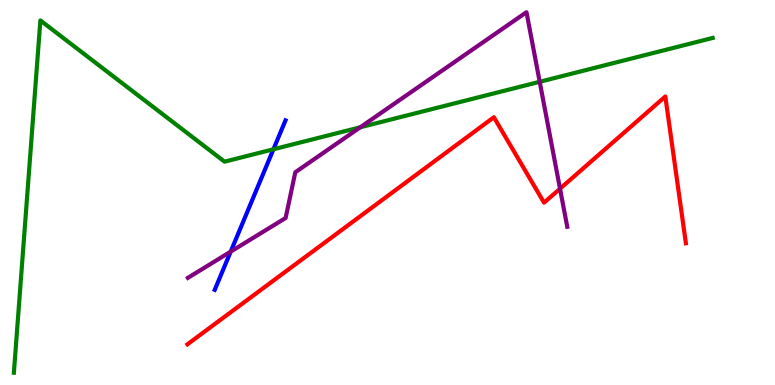[{'lines': ['blue', 'red'], 'intersections': []}, {'lines': ['green', 'red'], 'intersections': []}, {'lines': ['purple', 'red'], 'intersections': [{'x': 7.23, 'y': 5.1}]}, {'lines': ['blue', 'green'], 'intersections': [{'x': 3.53, 'y': 6.12}]}, {'lines': ['blue', 'purple'], 'intersections': [{'x': 2.98, 'y': 3.46}]}, {'lines': ['green', 'purple'], 'intersections': [{'x': 4.65, 'y': 6.69}, {'x': 6.96, 'y': 7.88}]}]